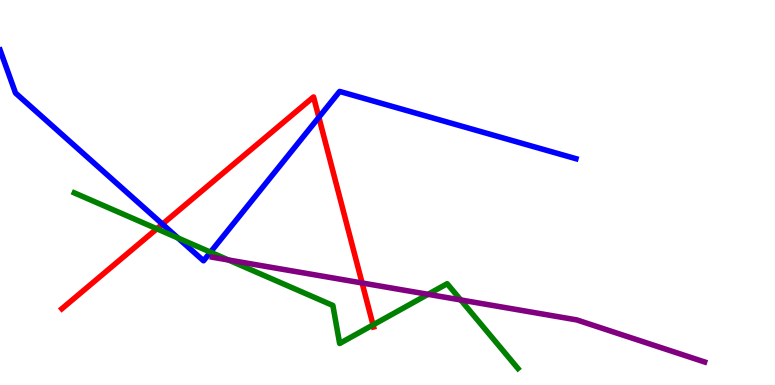[{'lines': ['blue', 'red'], 'intersections': [{'x': 2.1, 'y': 4.18}, {'x': 4.11, 'y': 6.95}]}, {'lines': ['green', 'red'], 'intersections': [{'x': 2.02, 'y': 4.06}, {'x': 4.81, 'y': 1.56}]}, {'lines': ['purple', 'red'], 'intersections': [{'x': 4.67, 'y': 2.65}]}, {'lines': ['blue', 'green'], 'intersections': [{'x': 2.3, 'y': 3.82}, {'x': 2.72, 'y': 3.45}]}, {'lines': ['blue', 'purple'], 'intersections': []}, {'lines': ['green', 'purple'], 'intersections': [{'x': 2.95, 'y': 3.25}, {'x': 5.52, 'y': 2.36}, {'x': 5.94, 'y': 2.21}]}]